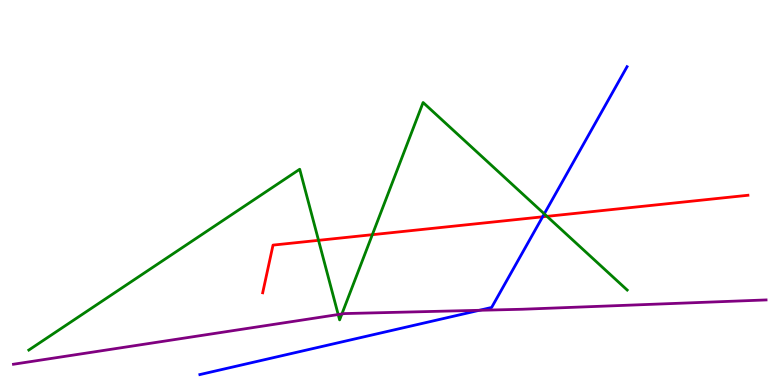[{'lines': ['blue', 'red'], 'intersections': [{'x': 7.0, 'y': 4.37}]}, {'lines': ['green', 'red'], 'intersections': [{'x': 4.11, 'y': 3.76}, {'x': 4.8, 'y': 3.9}, {'x': 7.06, 'y': 4.38}]}, {'lines': ['purple', 'red'], 'intersections': []}, {'lines': ['blue', 'green'], 'intersections': [{'x': 7.02, 'y': 4.45}]}, {'lines': ['blue', 'purple'], 'intersections': [{'x': 6.18, 'y': 1.94}]}, {'lines': ['green', 'purple'], 'intersections': [{'x': 4.36, 'y': 1.83}, {'x': 4.41, 'y': 1.85}]}]